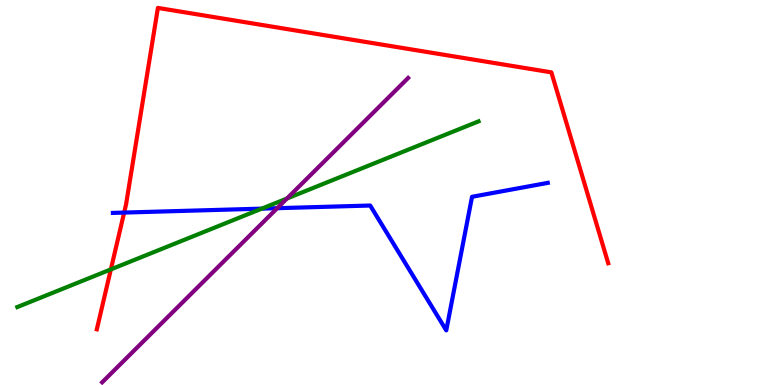[{'lines': ['blue', 'red'], 'intersections': [{'x': 1.6, 'y': 4.48}]}, {'lines': ['green', 'red'], 'intersections': [{'x': 1.43, 'y': 3.0}]}, {'lines': ['purple', 'red'], 'intersections': []}, {'lines': ['blue', 'green'], 'intersections': [{'x': 3.38, 'y': 4.58}]}, {'lines': ['blue', 'purple'], 'intersections': [{'x': 3.58, 'y': 4.59}]}, {'lines': ['green', 'purple'], 'intersections': [{'x': 3.7, 'y': 4.84}]}]